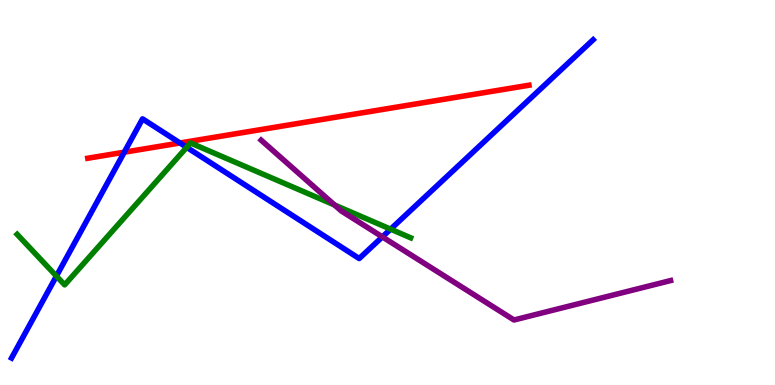[{'lines': ['blue', 'red'], 'intersections': [{'x': 1.6, 'y': 6.05}, {'x': 2.32, 'y': 6.29}]}, {'lines': ['green', 'red'], 'intersections': []}, {'lines': ['purple', 'red'], 'intersections': []}, {'lines': ['blue', 'green'], 'intersections': [{'x': 0.728, 'y': 2.83}, {'x': 2.41, 'y': 6.17}, {'x': 5.04, 'y': 4.05}]}, {'lines': ['blue', 'purple'], 'intersections': [{'x': 4.93, 'y': 3.85}]}, {'lines': ['green', 'purple'], 'intersections': [{'x': 4.32, 'y': 4.67}]}]